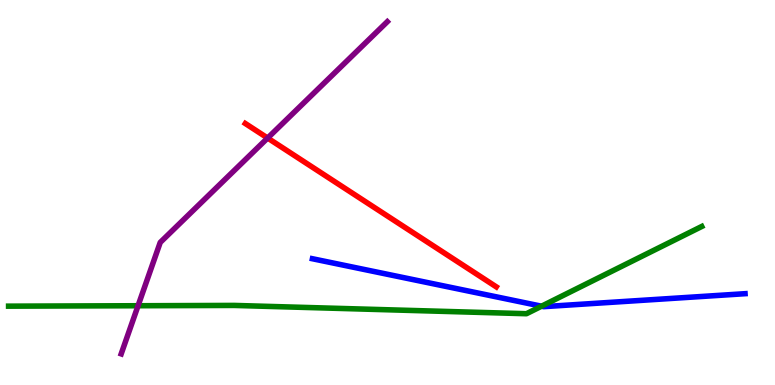[{'lines': ['blue', 'red'], 'intersections': []}, {'lines': ['green', 'red'], 'intersections': []}, {'lines': ['purple', 'red'], 'intersections': [{'x': 3.45, 'y': 6.41}]}, {'lines': ['blue', 'green'], 'intersections': [{'x': 6.99, 'y': 2.05}]}, {'lines': ['blue', 'purple'], 'intersections': []}, {'lines': ['green', 'purple'], 'intersections': [{'x': 1.78, 'y': 2.06}]}]